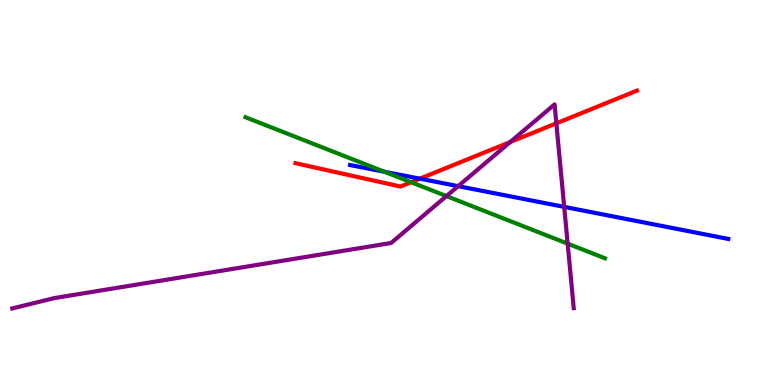[{'lines': ['blue', 'red'], 'intersections': [{'x': 5.42, 'y': 5.36}]}, {'lines': ['green', 'red'], 'intersections': [{'x': 5.3, 'y': 5.27}]}, {'lines': ['purple', 'red'], 'intersections': [{'x': 6.58, 'y': 6.31}, {'x': 7.18, 'y': 6.8}]}, {'lines': ['blue', 'green'], 'intersections': [{'x': 4.96, 'y': 5.54}]}, {'lines': ['blue', 'purple'], 'intersections': [{'x': 5.91, 'y': 5.16}, {'x': 7.28, 'y': 4.63}]}, {'lines': ['green', 'purple'], 'intersections': [{'x': 5.76, 'y': 4.91}, {'x': 7.32, 'y': 3.67}]}]